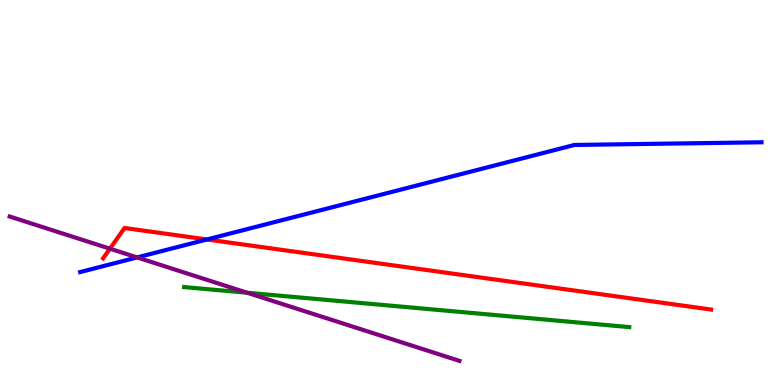[{'lines': ['blue', 'red'], 'intersections': [{'x': 2.67, 'y': 3.78}]}, {'lines': ['green', 'red'], 'intersections': []}, {'lines': ['purple', 'red'], 'intersections': [{'x': 1.42, 'y': 3.54}]}, {'lines': ['blue', 'green'], 'intersections': []}, {'lines': ['blue', 'purple'], 'intersections': [{'x': 1.77, 'y': 3.31}]}, {'lines': ['green', 'purple'], 'intersections': [{'x': 3.19, 'y': 2.4}]}]